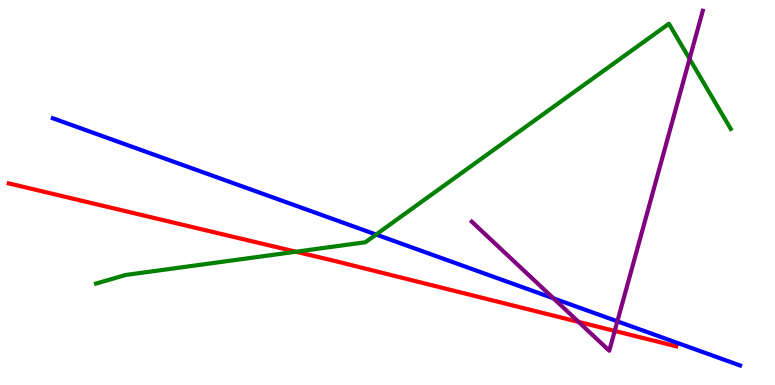[{'lines': ['blue', 'red'], 'intersections': []}, {'lines': ['green', 'red'], 'intersections': [{'x': 3.82, 'y': 3.46}]}, {'lines': ['purple', 'red'], 'intersections': [{'x': 7.47, 'y': 1.64}, {'x': 7.93, 'y': 1.4}]}, {'lines': ['blue', 'green'], 'intersections': [{'x': 4.85, 'y': 3.91}]}, {'lines': ['blue', 'purple'], 'intersections': [{'x': 7.14, 'y': 2.25}, {'x': 7.97, 'y': 1.65}]}, {'lines': ['green', 'purple'], 'intersections': [{'x': 8.9, 'y': 8.47}]}]